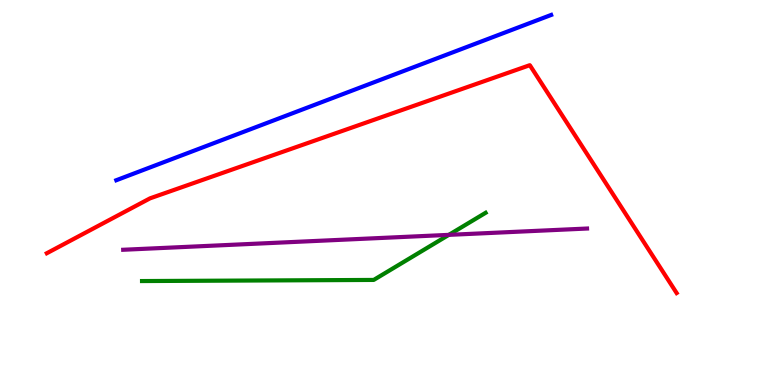[{'lines': ['blue', 'red'], 'intersections': []}, {'lines': ['green', 'red'], 'intersections': []}, {'lines': ['purple', 'red'], 'intersections': []}, {'lines': ['blue', 'green'], 'intersections': []}, {'lines': ['blue', 'purple'], 'intersections': []}, {'lines': ['green', 'purple'], 'intersections': [{'x': 5.79, 'y': 3.9}]}]